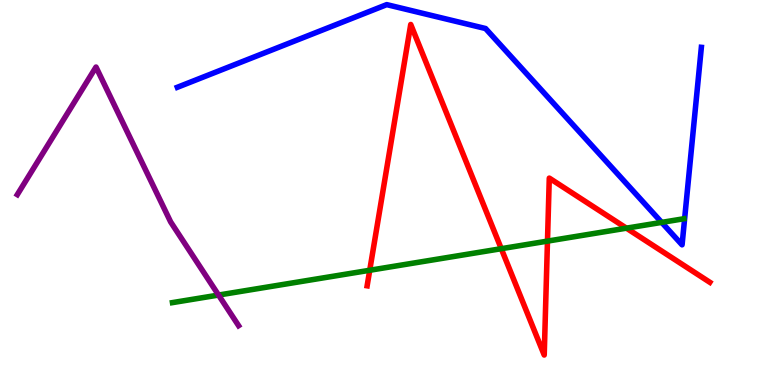[{'lines': ['blue', 'red'], 'intersections': []}, {'lines': ['green', 'red'], 'intersections': [{'x': 4.77, 'y': 2.98}, {'x': 6.47, 'y': 3.54}, {'x': 7.06, 'y': 3.74}, {'x': 8.08, 'y': 4.07}]}, {'lines': ['purple', 'red'], 'intersections': []}, {'lines': ['blue', 'green'], 'intersections': [{'x': 8.54, 'y': 4.22}]}, {'lines': ['blue', 'purple'], 'intersections': []}, {'lines': ['green', 'purple'], 'intersections': [{'x': 2.82, 'y': 2.34}]}]